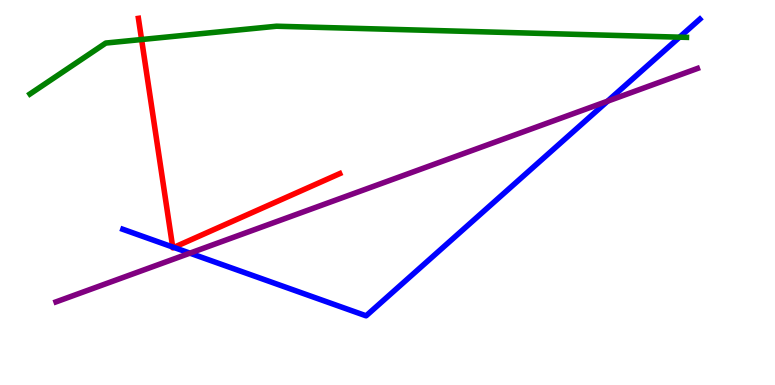[{'lines': ['blue', 'red'], 'intersections': [{'x': 2.23, 'y': 3.58}, {'x': 2.24, 'y': 3.57}]}, {'lines': ['green', 'red'], 'intersections': [{'x': 1.83, 'y': 8.97}]}, {'lines': ['purple', 'red'], 'intersections': []}, {'lines': ['blue', 'green'], 'intersections': [{'x': 8.77, 'y': 9.03}]}, {'lines': ['blue', 'purple'], 'intersections': [{'x': 2.45, 'y': 3.42}, {'x': 7.84, 'y': 7.37}]}, {'lines': ['green', 'purple'], 'intersections': []}]